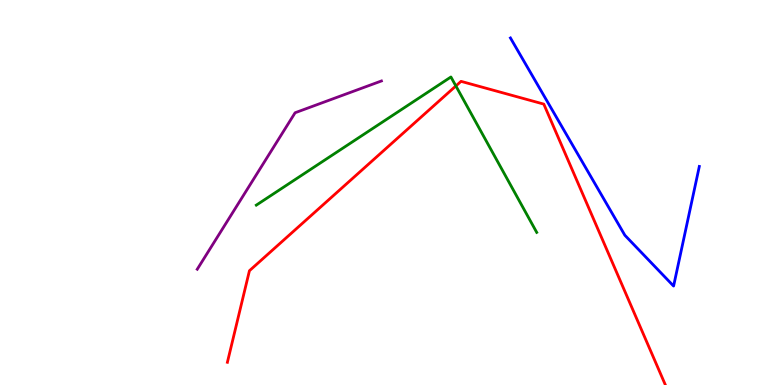[{'lines': ['blue', 'red'], 'intersections': []}, {'lines': ['green', 'red'], 'intersections': [{'x': 5.88, 'y': 7.77}]}, {'lines': ['purple', 'red'], 'intersections': []}, {'lines': ['blue', 'green'], 'intersections': []}, {'lines': ['blue', 'purple'], 'intersections': []}, {'lines': ['green', 'purple'], 'intersections': []}]